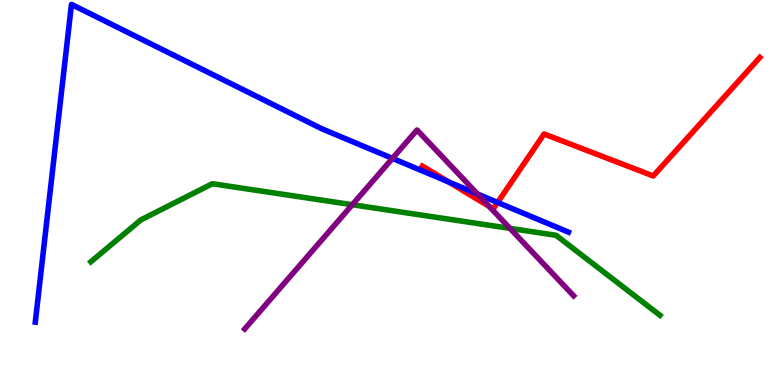[{'lines': ['blue', 'red'], 'intersections': [{'x': 5.79, 'y': 5.28}, {'x': 6.42, 'y': 4.74}]}, {'lines': ['green', 'red'], 'intersections': []}, {'lines': ['purple', 'red'], 'intersections': [{'x': 6.31, 'y': 4.64}]}, {'lines': ['blue', 'green'], 'intersections': []}, {'lines': ['blue', 'purple'], 'intersections': [{'x': 5.06, 'y': 5.89}, {'x': 6.16, 'y': 4.96}]}, {'lines': ['green', 'purple'], 'intersections': [{'x': 4.55, 'y': 4.68}, {'x': 6.58, 'y': 4.07}]}]